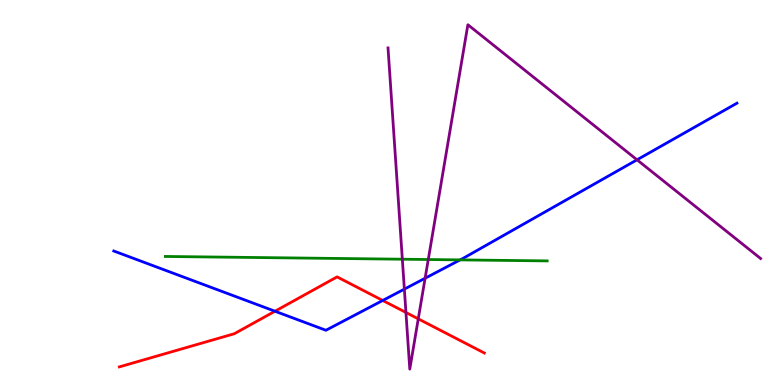[{'lines': ['blue', 'red'], 'intersections': [{'x': 3.55, 'y': 1.92}, {'x': 4.94, 'y': 2.2}]}, {'lines': ['green', 'red'], 'intersections': []}, {'lines': ['purple', 'red'], 'intersections': [{'x': 5.24, 'y': 1.88}, {'x': 5.4, 'y': 1.72}]}, {'lines': ['blue', 'green'], 'intersections': [{'x': 5.94, 'y': 3.25}]}, {'lines': ['blue', 'purple'], 'intersections': [{'x': 5.22, 'y': 2.49}, {'x': 5.49, 'y': 2.77}, {'x': 8.22, 'y': 5.85}]}, {'lines': ['green', 'purple'], 'intersections': [{'x': 5.19, 'y': 3.27}, {'x': 5.53, 'y': 3.26}]}]